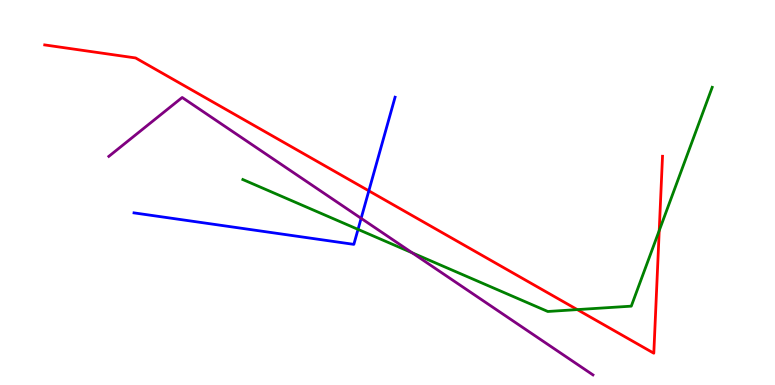[{'lines': ['blue', 'red'], 'intersections': [{'x': 4.76, 'y': 5.04}]}, {'lines': ['green', 'red'], 'intersections': [{'x': 7.45, 'y': 1.96}, {'x': 8.51, 'y': 4.01}]}, {'lines': ['purple', 'red'], 'intersections': []}, {'lines': ['blue', 'green'], 'intersections': [{'x': 4.62, 'y': 4.04}]}, {'lines': ['blue', 'purple'], 'intersections': [{'x': 4.66, 'y': 4.33}]}, {'lines': ['green', 'purple'], 'intersections': [{'x': 5.32, 'y': 3.43}]}]